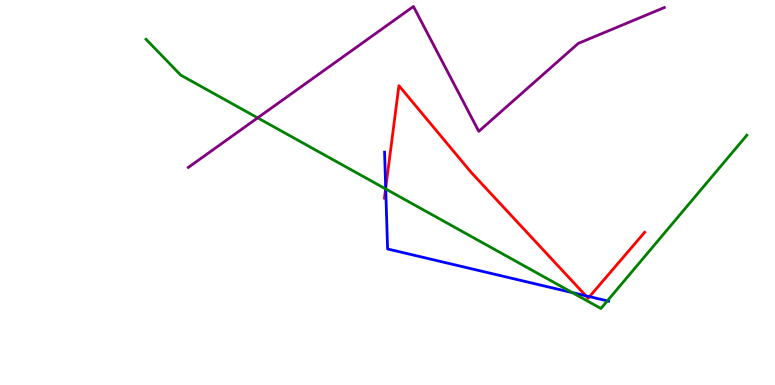[{'lines': ['blue', 'red'], 'intersections': [{'x': 4.98, 'y': 5.11}, {'x': 7.56, 'y': 2.32}, {'x': 7.61, 'y': 2.29}]}, {'lines': ['green', 'red'], 'intersections': [{'x': 4.98, 'y': 5.09}]}, {'lines': ['purple', 'red'], 'intersections': []}, {'lines': ['blue', 'green'], 'intersections': [{'x': 4.98, 'y': 5.09}, {'x': 7.38, 'y': 2.4}, {'x': 7.84, 'y': 2.19}]}, {'lines': ['blue', 'purple'], 'intersections': []}, {'lines': ['green', 'purple'], 'intersections': [{'x': 3.32, 'y': 6.94}]}]